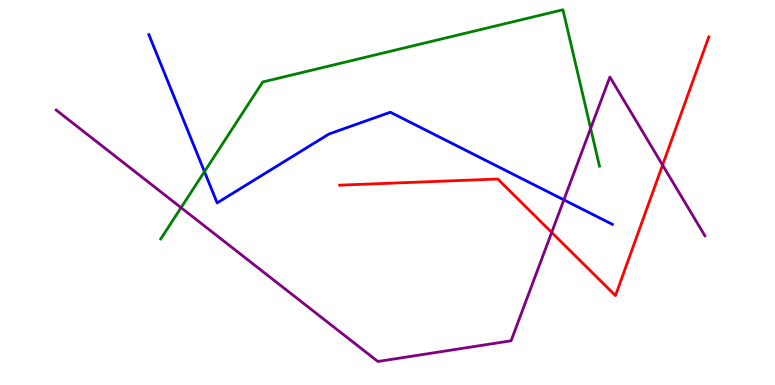[{'lines': ['blue', 'red'], 'intersections': []}, {'lines': ['green', 'red'], 'intersections': []}, {'lines': ['purple', 'red'], 'intersections': [{'x': 7.12, 'y': 3.96}, {'x': 8.55, 'y': 5.71}]}, {'lines': ['blue', 'green'], 'intersections': [{'x': 2.64, 'y': 5.54}]}, {'lines': ['blue', 'purple'], 'intersections': [{'x': 7.28, 'y': 4.81}]}, {'lines': ['green', 'purple'], 'intersections': [{'x': 2.34, 'y': 4.61}, {'x': 7.62, 'y': 6.67}]}]